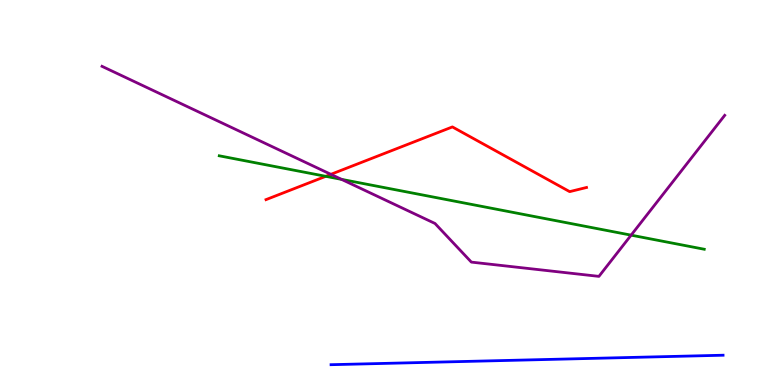[{'lines': ['blue', 'red'], 'intersections': []}, {'lines': ['green', 'red'], 'intersections': [{'x': 4.2, 'y': 5.42}]}, {'lines': ['purple', 'red'], 'intersections': [{'x': 4.27, 'y': 5.47}]}, {'lines': ['blue', 'green'], 'intersections': []}, {'lines': ['blue', 'purple'], 'intersections': []}, {'lines': ['green', 'purple'], 'intersections': [{'x': 4.41, 'y': 5.34}, {'x': 8.14, 'y': 3.89}]}]